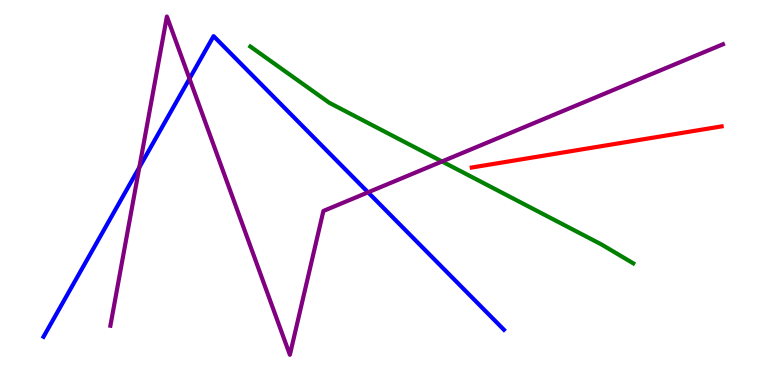[{'lines': ['blue', 'red'], 'intersections': []}, {'lines': ['green', 'red'], 'intersections': []}, {'lines': ['purple', 'red'], 'intersections': []}, {'lines': ['blue', 'green'], 'intersections': []}, {'lines': ['blue', 'purple'], 'intersections': [{'x': 1.8, 'y': 5.65}, {'x': 2.45, 'y': 7.96}, {'x': 4.75, 'y': 5.0}]}, {'lines': ['green', 'purple'], 'intersections': [{'x': 5.7, 'y': 5.81}]}]